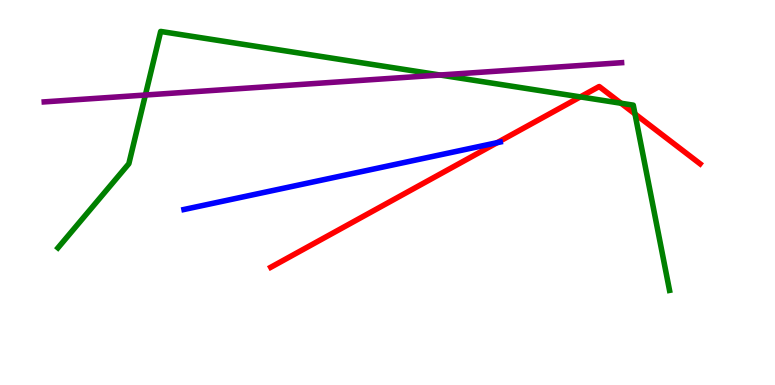[{'lines': ['blue', 'red'], 'intersections': [{'x': 6.42, 'y': 6.29}]}, {'lines': ['green', 'red'], 'intersections': [{'x': 7.49, 'y': 7.48}, {'x': 8.01, 'y': 7.32}, {'x': 8.19, 'y': 7.04}]}, {'lines': ['purple', 'red'], 'intersections': []}, {'lines': ['blue', 'green'], 'intersections': []}, {'lines': ['blue', 'purple'], 'intersections': []}, {'lines': ['green', 'purple'], 'intersections': [{'x': 1.88, 'y': 7.53}, {'x': 5.68, 'y': 8.05}]}]